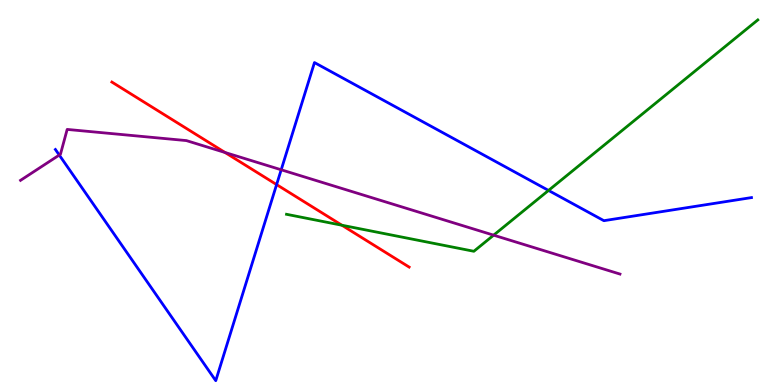[{'lines': ['blue', 'red'], 'intersections': [{'x': 3.57, 'y': 5.21}]}, {'lines': ['green', 'red'], 'intersections': [{'x': 4.41, 'y': 4.15}]}, {'lines': ['purple', 'red'], 'intersections': [{'x': 2.9, 'y': 6.04}]}, {'lines': ['blue', 'green'], 'intersections': [{'x': 7.08, 'y': 5.05}]}, {'lines': ['blue', 'purple'], 'intersections': [{'x': 0.765, 'y': 5.97}, {'x': 3.63, 'y': 5.59}]}, {'lines': ['green', 'purple'], 'intersections': [{'x': 6.37, 'y': 3.89}]}]